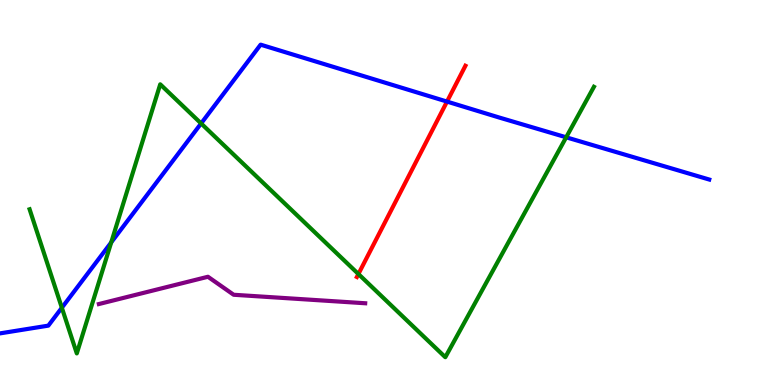[{'lines': ['blue', 'red'], 'intersections': [{'x': 5.77, 'y': 7.36}]}, {'lines': ['green', 'red'], 'intersections': [{'x': 4.62, 'y': 2.88}]}, {'lines': ['purple', 'red'], 'intersections': []}, {'lines': ['blue', 'green'], 'intersections': [{'x': 0.798, 'y': 2.01}, {'x': 1.44, 'y': 3.7}, {'x': 2.59, 'y': 6.79}, {'x': 7.31, 'y': 6.43}]}, {'lines': ['blue', 'purple'], 'intersections': []}, {'lines': ['green', 'purple'], 'intersections': []}]